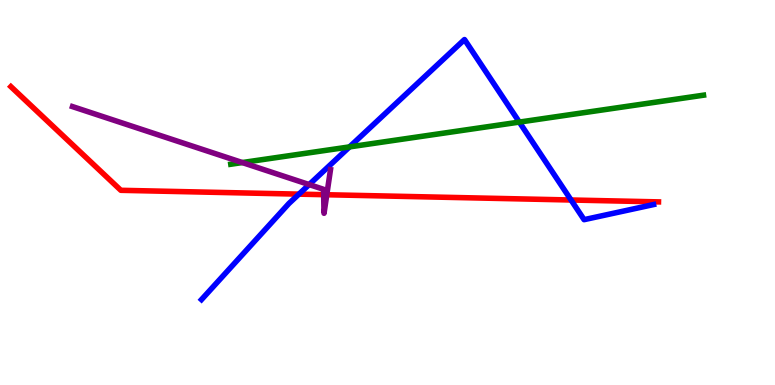[{'lines': ['blue', 'red'], 'intersections': [{'x': 3.86, 'y': 4.96}, {'x': 7.37, 'y': 4.81}]}, {'lines': ['green', 'red'], 'intersections': []}, {'lines': ['purple', 'red'], 'intersections': [{'x': 4.18, 'y': 4.94}, {'x': 4.22, 'y': 4.94}]}, {'lines': ['blue', 'green'], 'intersections': [{'x': 4.51, 'y': 6.18}, {'x': 6.7, 'y': 6.83}]}, {'lines': ['blue', 'purple'], 'intersections': [{'x': 3.99, 'y': 5.21}]}, {'lines': ['green', 'purple'], 'intersections': [{'x': 3.13, 'y': 5.78}]}]